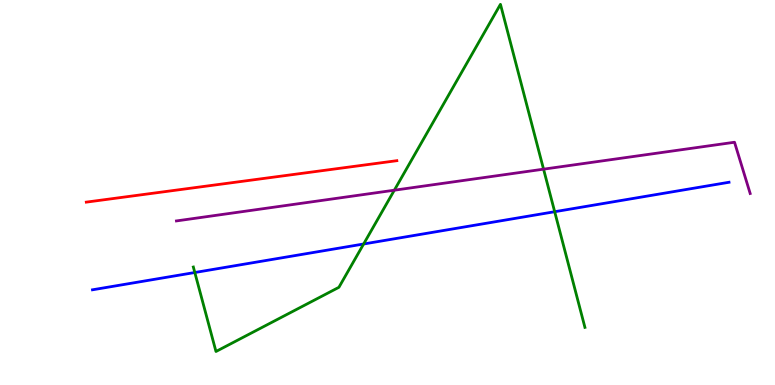[{'lines': ['blue', 'red'], 'intersections': []}, {'lines': ['green', 'red'], 'intersections': []}, {'lines': ['purple', 'red'], 'intersections': []}, {'lines': ['blue', 'green'], 'intersections': [{'x': 2.51, 'y': 2.92}, {'x': 4.69, 'y': 3.66}, {'x': 7.16, 'y': 4.5}]}, {'lines': ['blue', 'purple'], 'intersections': []}, {'lines': ['green', 'purple'], 'intersections': [{'x': 5.09, 'y': 5.06}, {'x': 7.01, 'y': 5.61}]}]